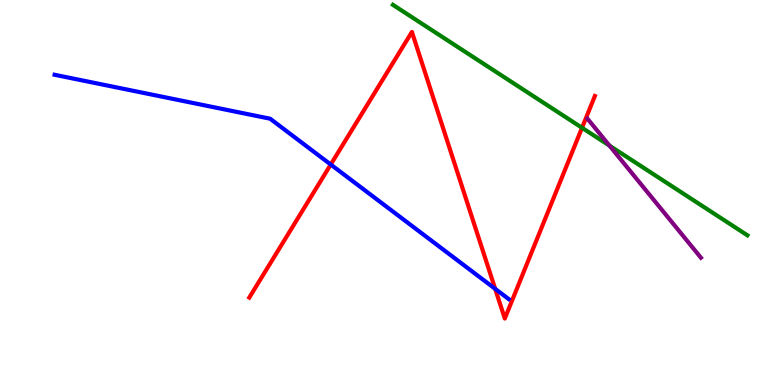[{'lines': ['blue', 'red'], 'intersections': [{'x': 4.27, 'y': 5.73}, {'x': 6.39, 'y': 2.5}]}, {'lines': ['green', 'red'], 'intersections': [{'x': 7.51, 'y': 6.68}]}, {'lines': ['purple', 'red'], 'intersections': []}, {'lines': ['blue', 'green'], 'intersections': []}, {'lines': ['blue', 'purple'], 'intersections': []}, {'lines': ['green', 'purple'], 'intersections': [{'x': 7.86, 'y': 6.22}]}]